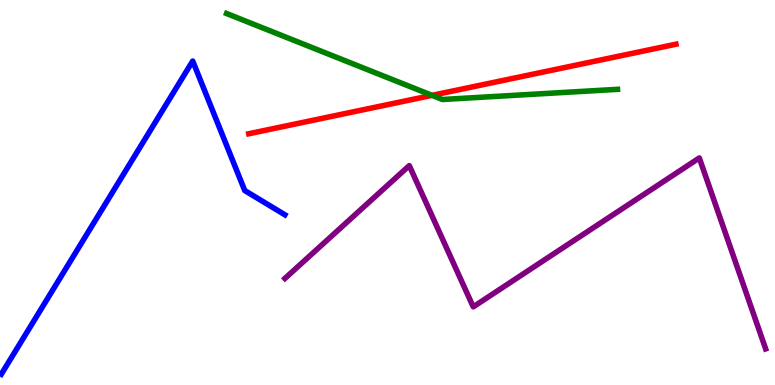[{'lines': ['blue', 'red'], 'intersections': []}, {'lines': ['green', 'red'], 'intersections': [{'x': 5.57, 'y': 7.52}]}, {'lines': ['purple', 'red'], 'intersections': []}, {'lines': ['blue', 'green'], 'intersections': []}, {'lines': ['blue', 'purple'], 'intersections': []}, {'lines': ['green', 'purple'], 'intersections': []}]